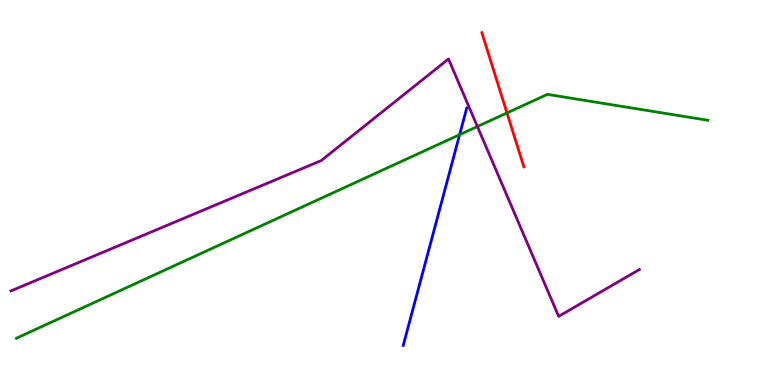[{'lines': ['blue', 'red'], 'intersections': []}, {'lines': ['green', 'red'], 'intersections': [{'x': 6.54, 'y': 7.07}]}, {'lines': ['purple', 'red'], 'intersections': []}, {'lines': ['blue', 'green'], 'intersections': [{'x': 5.93, 'y': 6.5}]}, {'lines': ['blue', 'purple'], 'intersections': []}, {'lines': ['green', 'purple'], 'intersections': [{'x': 6.16, 'y': 6.71}]}]